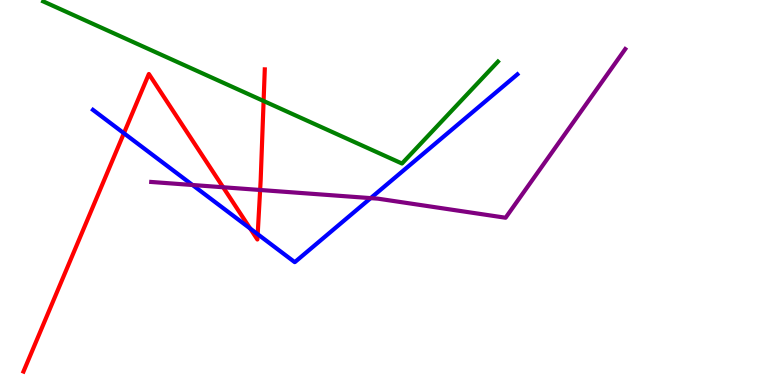[{'lines': ['blue', 'red'], 'intersections': [{'x': 1.6, 'y': 6.54}, {'x': 3.23, 'y': 4.06}, {'x': 3.33, 'y': 3.92}]}, {'lines': ['green', 'red'], 'intersections': [{'x': 3.4, 'y': 7.38}]}, {'lines': ['purple', 'red'], 'intersections': [{'x': 2.88, 'y': 5.14}, {'x': 3.36, 'y': 5.07}]}, {'lines': ['blue', 'green'], 'intersections': []}, {'lines': ['blue', 'purple'], 'intersections': [{'x': 2.48, 'y': 5.19}, {'x': 4.78, 'y': 4.85}]}, {'lines': ['green', 'purple'], 'intersections': []}]